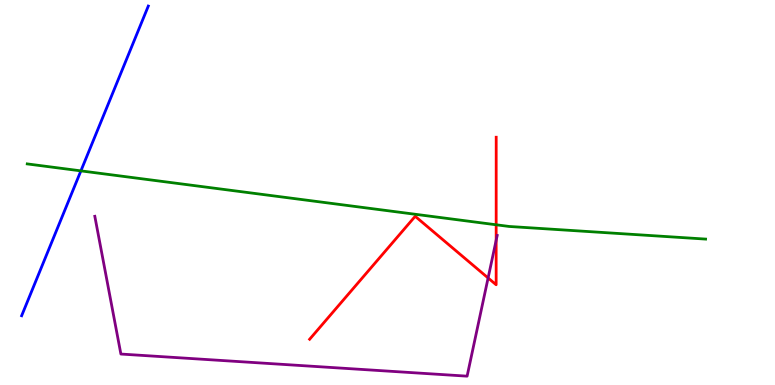[{'lines': ['blue', 'red'], 'intersections': []}, {'lines': ['green', 'red'], 'intersections': [{'x': 6.4, 'y': 4.16}]}, {'lines': ['purple', 'red'], 'intersections': [{'x': 6.3, 'y': 2.78}, {'x': 6.4, 'y': 3.76}]}, {'lines': ['blue', 'green'], 'intersections': [{'x': 1.04, 'y': 5.56}]}, {'lines': ['blue', 'purple'], 'intersections': []}, {'lines': ['green', 'purple'], 'intersections': []}]